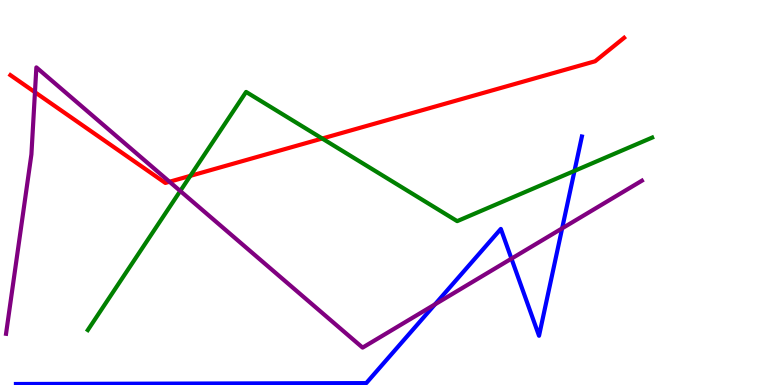[{'lines': ['blue', 'red'], 'intersections': []}, {'lines': ['green', 'red'], 'intersections': [{'x': 2.46, 'y': 5.43}, {'x': 4.16, 'y': 6.4}]}, {'lines': ['purple', 'red'], 'intersections': [{'x': 0.451, 'y': 7.6}, {'x': 2.19, 'y': 5.28}]}, {'lines': ['blue', 'green'], 'intersections': [{'x': 7.41, 'y': 5.56}]}, {'lines': ['blue', 'purple'], 'intersections': [{'x': 5.61, 'y': 2.1}, {'x': 6.6, 'y': 3.28}, {'x': 7.25, 'y': 4.07}]}, {'lines': ['green', 'purple'], 'intersections': [{'x': 2.33, 'y': 5.04}]}]